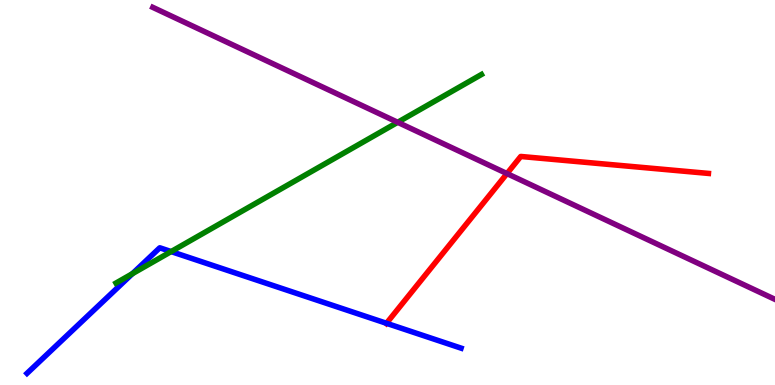[{'lines': ['blue', 'red'], 'intersections': [{'x': 4.99, 'y': 1.6}]}, {'lines': ['green', 'red'], 'intersections': []}, {'lines': ['purple', 'red'], 'intersections': [{'x': 6.54, 'y': 5.49}]}, {'lines': ['blue', 'green'], 'intersections': [{'x': 1.71, 'y': 2.89}, {'x': 2.21, 'y': 3.47}]}, {'lines': ['blue', 'purple'], 'intersections': []}, {'lines': ['green', 'purple'], 'intersections': [{'x': 5.13, 'y': 6.82}]}]